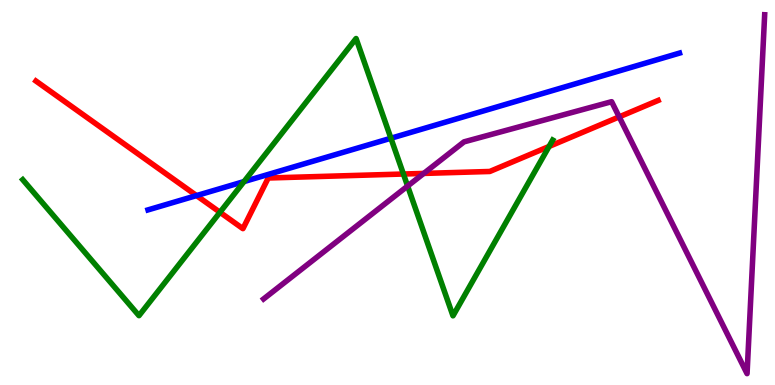[{'lines': ['blue', 'red'], 'intersections': [{'x': 2.54, 'y': 4.92}]}, {'lines': ['green', 'red'], 'intersections': [{'x': 2.84, 'y': 4.49}, {'x': 5.21, 'y': 5.48}, {'x': 7.08, 'y': 6.2}]}, {'lines': ['purple', 'red'], 'intersections': [{'x': 5.47, 'y': 5.5}, {'x': 7.99, 'y': 6.96}]}, {'lines': ['blue', 'green'], 'intersections': [{'x': 3.15, 'y': 5.28}, {'x': 5.04, 'y': 6.41}]}, {'lines': ['blue', 'purple'], 'intersections': []}, {'lines': ['green', 'purple'], 'intersections': [{'x': 5.26, 'y': 5.17}]}]